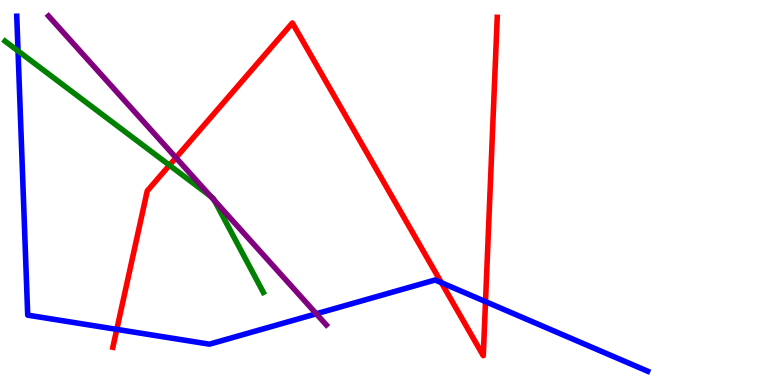[{'lines': ['blue', 'red'], 'intersections': [{'x': 1.51, 'y': 1.44}, {'x': 5.7, 'y': 2.66}, {'x': 6.26, 'y': 2.17}]}, {'lines': ['green', 'red'], 'intersections': [{'x': 2.19, 'y': 5.71}]}, {'lines': ['purple', 'red'], 'intersections': [{'x': 2.27, 'y': 5.9}]}, {'lines': ['blue', 'green'], 'intersections': [{'x': 0.233, 'y': 8.68}]}, {'lines': ['blue', 'purple'], 'intersections': [{'x': 4.08, 'y': 1.85}]}, {'lines': ['green', 'purple'], 'intersections': [{'x': 2.72, 'y': 4.9}, {'x': 2.77, 'y': 4.79}]}]